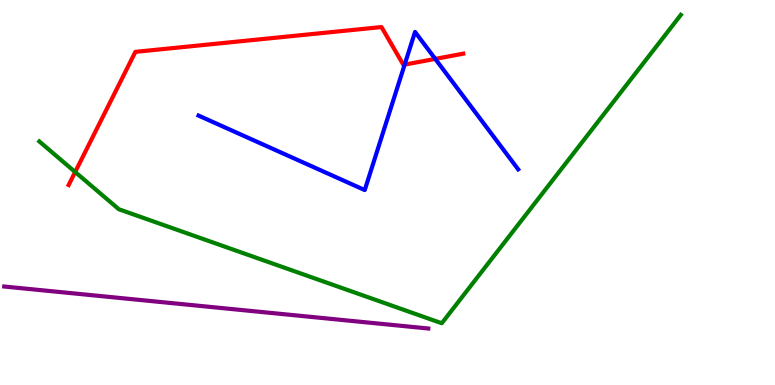[{'lines': ['blue', 'red'], 'intersections': [{'x': 5.22, 'y': 8.32}, {'x': 5.62, 'y': 8.47}]}, {'lines': ['green', 'red'], 'intersections': [{'x': 0.97, 'y': 5.53}]}, {'lines': ['purple', 'red'], 'intersections': []}, {'lines': ['blue', 'green'], 'intersections': []}, {'lines': ['blue', 'purple'], 'intersections': []}, {'lines': ['green', 'purple'], 'intersections': []}]